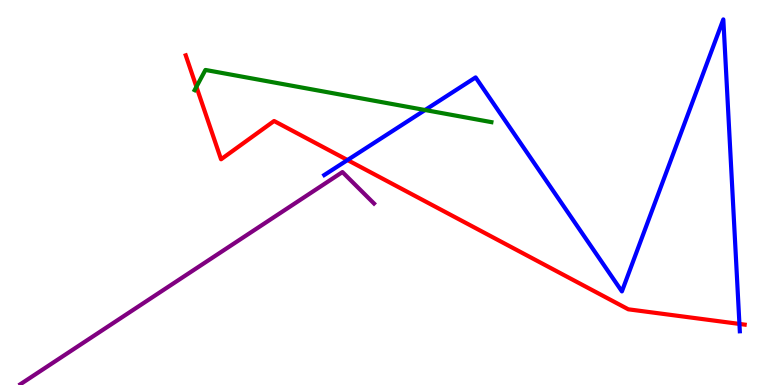[{'lines': ['blue', 'red'], 'intersections': [{'x': 4.48, 'y': 5.84}, {'x': 9.54, 'y': 1.59}]}, {'lines': ['green', 'red'], 'intersections': [{'x': 2.53, 'y': 7.75}]}, {'lines': ['purple', 'red'], 'intersections': []}, {'lines': ['blue', 'green'], 'intersections': [{'x': 5.48, 'y': 7.14}]}, {'lines': ['blue', 'purple'], 'intersections': []}, {'lines': ['green', 'purple'], 'intersections': []}]